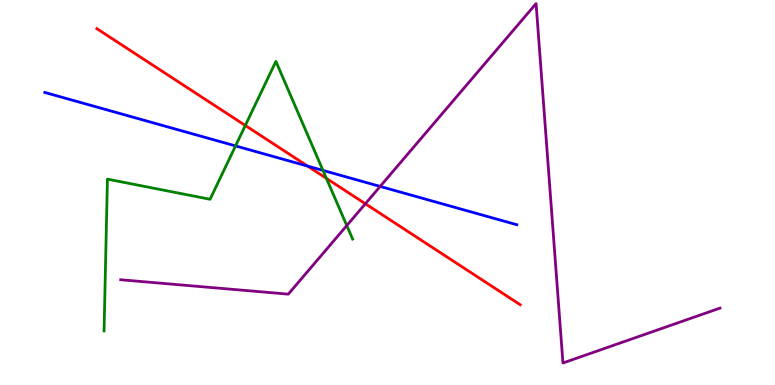[{'lines': ['blue', 'red'], 'intersections': [{'x': 3.97, 'y': 5.69}]}, {'lines': ['green', 'red'], 'intersections': [{'x': 3.17, 'y': 6.74}, {'x': 4.21, 'y': 5.37}]}, {'lines': ['purple', 'red'], 'intersections': [{'x': 4.71, 'y': 4.71}]}, {'lines': ['blue', 'green'], 'intersections': [{'x': 3.04, 'y': 6.21}, {'x': 4.17, 'y': 5.57}]}, {'lines': ['blue', 'purple'], 'intersections': [{'x': 4.91, 'y': 5.16}]}, {'lines': ['green', 'purple'], 'intersections': [{'x': 4.47, 'y': 4.14}]}]